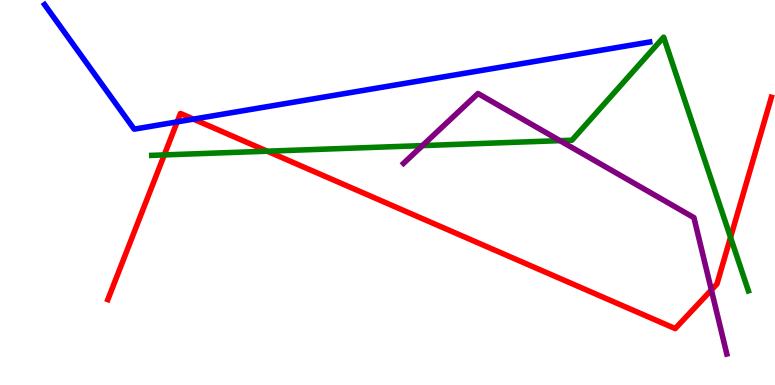[{'lines': ['blue', 'red'], 'intersections': [{'x': 2.29, 'y': 6.83}, {'x': 2.5, 'y': 6.91}]}, {'lines': ['green', 'red'], 'intersections': [{'x': 2.12, 'y': 5.98}, {'x': 3.45, 'y': 6.07}, {'x': 9.43, 'y': 3.83}]}, {'lines': ['purple', 'red'], 'intersections': [{'x': 9.18, 'y': 2.47}]}, {'lines': ['blue', 'green'], 'intersections': []}, {'lines': ['blue', 'purple'], 'intersections': []}, {'lines': ['green', 'purple'], 'intersections': [{'x': 5.45, 'y': 6.22}, {'x': 7.23, 'y': 6.35}]}]